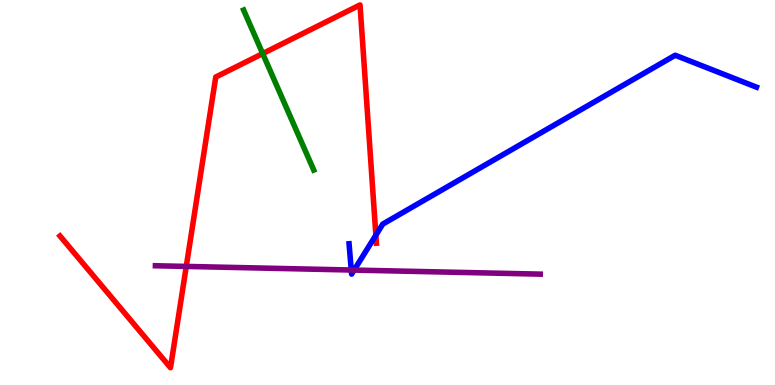[{'lines': ['blue', 'red'], 'intersections': [{'x': 4.85, 'y': 3.89}]}, {'lines': ['green', 'red'], 'intersections': [{'x': 3.39, 'y': 8.61}]}, {'lines': ['purple', 'red'], 'intersections': [{'x': 2.4, 'y': 3.08}]}, {'lines': ['blue', 'green'], 'intersections': []}, {'lines': ['blue', 'purple'], 'intersections': [{'x': 4.53, 'y': 2.99}, {'x': 4.57, 'y': 2.98}]}, {'lines': ['green', 'purple'], 'intersections': []}]